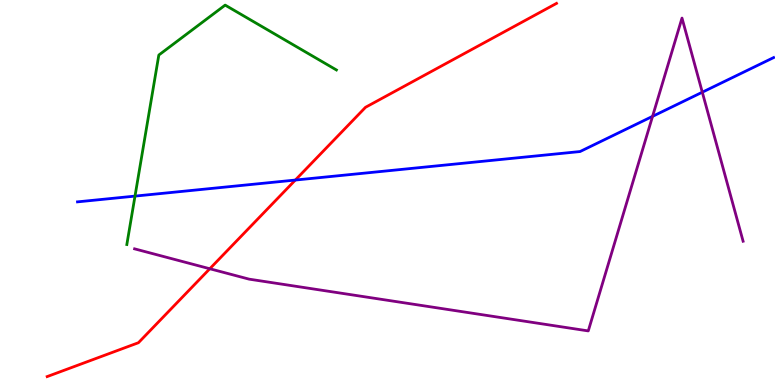[{'lines': ['blue', 'red'], 'intersections': [{'x': 3.81, 'y': 5.32}]}, {'lines': ['green', 'red'], 'intersections': []}, {'lines': ['purple', 'red'], 'intersections': [{'x': 2.71, 'y': 3.02}]}, {'lines': ['blue', 'green'], 'intersections': [{'x': 1.74, 'y': 4.91}]}, {'lines': ['blue', 'purple'], 'intersections': [{'x': 8.42, 'y': 6.98}, {'x': 9.06, 'y': 7.6}]}, {'lines': ['green', 'purple'], 'intersections': []}]